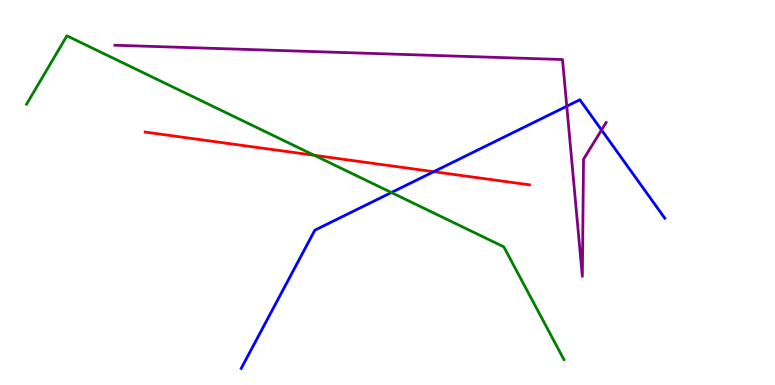[{'lines': ['blue', 'red'], 'intersections': [{'x': 5.6, 'y': 5.54}]}, {'lines': ['green', 'red'], 'intersections': [{'x': 4.06, 'y': 5.97}]}, {'lines': ['purple', 'red'], 'intersections': []}, {'lines': ['blue', 'green'], 'intersections': [{'x': 5.05, 'y': 5.0}]}, {'lines': ['blue', 'purple'], 'intersections': [{'x': 7.31, 'y': 7.24}, {'x': 7.76, 'y': 6.62}]}, {'lines': ['green', 'purple'], 'intersections': []}]